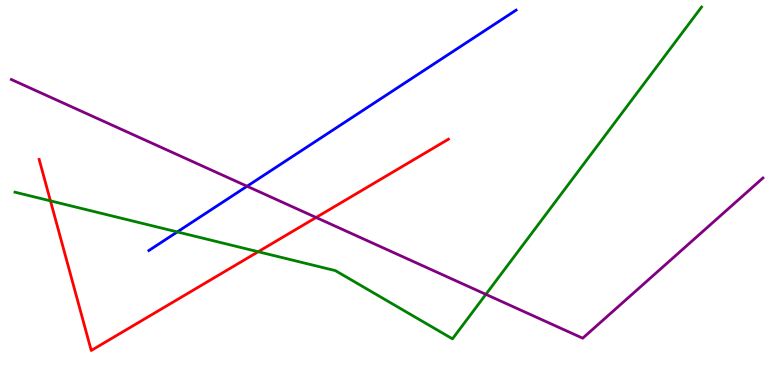[{'lines': ['blue', 'red'], 'intersections': []}, {'lines': ['green', 'red'], 'intersections': [{'x': 0.651, 'y': 4.78}, {'x': 3.33, 'y': 3.46}]}, {'lines': ['purple', 'red'], 'intersections': [{'x': 4.08, 'y': 4.35}]}, {'lines': ['blue', 'green'], 'intersections': [{'x': 2.29, 'y': 3.98}]}, {'lines': ['blue', 'purple'], 'intersections': [{'x': 3.19, 'y': 5.16}]}, {'lines': ['green', 'purple'], 'intersections': [{'x': 6.27, 'y': 2.35}]}]